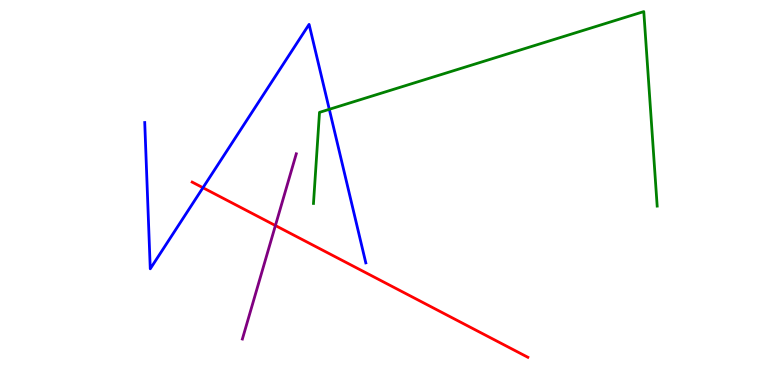[{'lines': ['blue', 'red'], 'intersections': [{'x': 2.62, 'y': 5.12}]}, {'lines': ['green', 'red'], 'intersections': []}, {'lines': ['purple', 'red'], 'intersections': [{'x': 3.55, 'y': 4.14}]}, {'lines': ['blue', 'green'], 'intersections': [{'x': 4.25, 'y': 7.16}]}, {'lines': ['blue', 'purple'], 'intersections': []}, {'lines': ['green', 'purple'], 'intersections': []}]